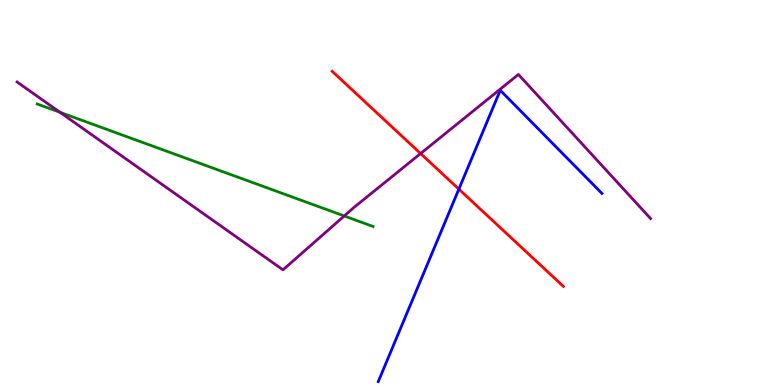[{'lines': ['blue', 'red'], 'intersections': [{'x': 5.92, 'y': 5.09}]}, {'lines': ['green', 'red'], 'intersections': []}, {'lines': ['purple', 'red'], 'intersections': [{'x': 5.43, 'y': 6.01}]}, {'lines': ['blue', 'green'], 'intersections': []}, {'lines': ['blue', 'purple'], 'intersections': []}, {'lines': ['green', 'purple'], 'intersections': [{'x': 0.774, 'y': 7.08}, {'x': 4.44, 'y': 4.39}]}]